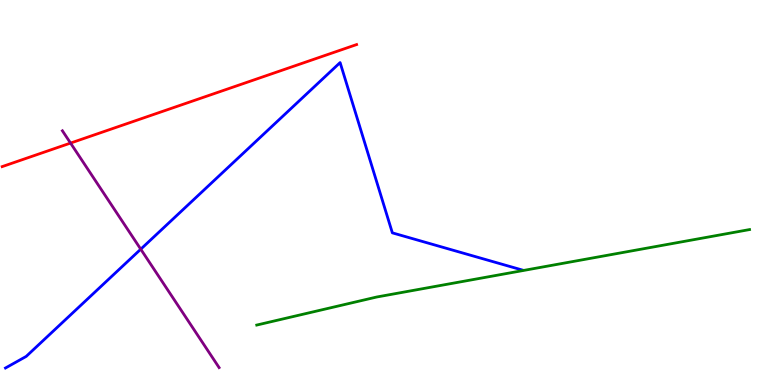[{'lines': ['blue', 'red'], 'intersections': []}, {'lines': ['green', 'red'], 'intersections': []}, {'lines': ['purple', 'red'], 'intersections': [{'x': 0.91, 'y': 6.28}]}, {'lines': ['blue', 'green'], 'intersections': []}, {'lines': ['blue', 'purple'], 'intersections': [{'x': 1.82, 'y': 3.53}]}, {'lines': ['green', 'purple'], 'intersections': []}]